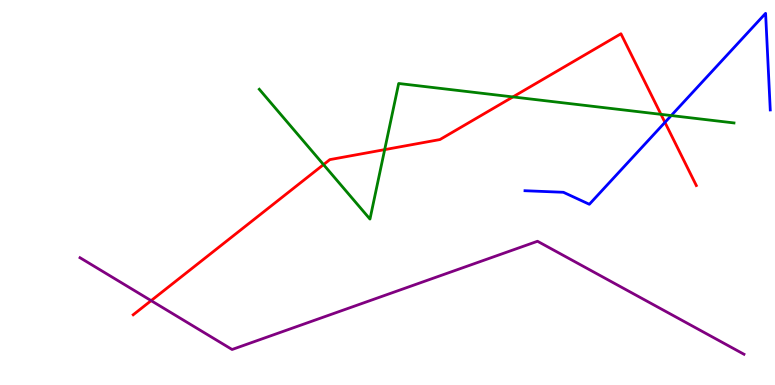[{'lines': ['blue', 'red'], 'intersections': [{'x': 8.58, 'y': 6.82}]}, {'lines': ['green', 'red'], 'intersections': [{'x': 4.17, 'y': 5.72}, {'x': 4.96, 'y': 6.11}, {'x': 6.62, 'y': 7.48}, {'x': 8.53, 'y': 7.03}]}, {'lines': ['purple', 'red'], 'intersections': [{'x': 1.95, 'y': 2.19}]}, {'lines': ['blue', 'green'], 'intersections': [{'x': 8.66, 'y': 7.0}]}, {'lines': ['blue', 'purple'], 'intersections': []}, {'lines': ['green', 'purple'], 'intersections': []}]